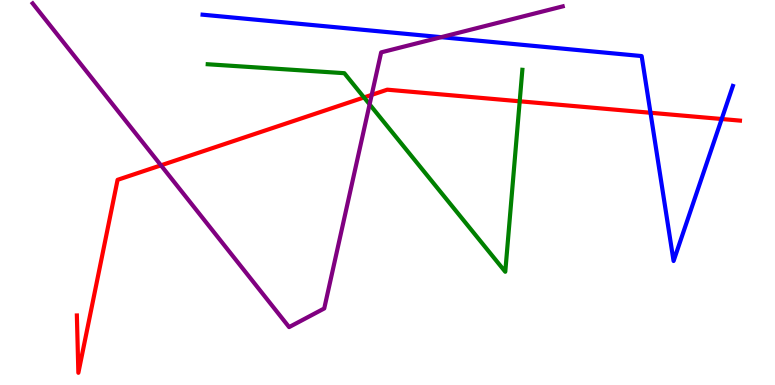[{'lines': ['blue', 'red'], 'intersections': [{'x': 8.39, 'y': 7.07}, {'x': 9.31, 'y': 6.91}]}, {'lines': ['green', 'red'], 'intersections': [{'x': 4.7, 'y': 7.47}, {'x': 6.71, 'y': 7.37}]}, {'lines': ['purple', 'red'], 'intersections': [{'x': 2.08, 'y': 5.71}, {'x': 4.8, 'y': 7.54}]}, {'lines': ['blue', 'green'], 'intersections': []}, {'lines': ['blue', 'purple'], 'intersections': [{'x': 5.69, 'y': 9.03}]}, {'lines': ['green', 'purple'], 'intersections': [{'x': 4.77, 'y': 7.29}]}]